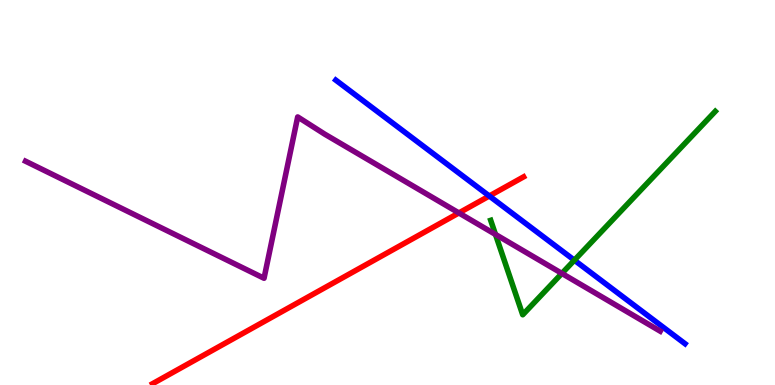[{'lines': ['blue', 'red'], 'intersections': [{'x': 6.31, 'y': 4.91}]}, {'lines': ['green', 'red'], 'intersections': []}, {'lines': ['purple', 'red'], 'intersections': [{'x': 5.92, 'y': 4.47}]}, {'lines': ['blue', 'green'], 'intersections': [{'x': 7.41, 'y': 3.24}]}, {'lines': ['blue', 'purple'], 'intersections': []}, {'lines': ['green', 'purple'], 'intersections': [{'x': 6.39, 'y': 3.91}, {'x': 7.25, 'y': 2.9}]}]